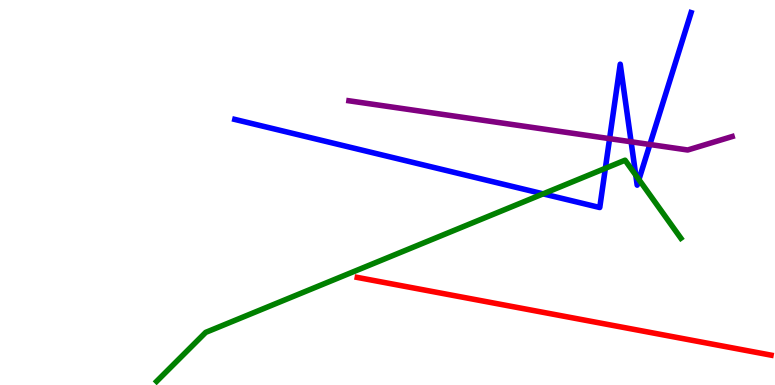[{'lines': ['blue', 'red'], 'intersections': []}, {'lines': ['green', 'red'], 'intersections': []}, {'lines': ['purple', 'red'], 'intersections': []}, {'lines': ['blue', 'green'], 'intersections': [{'x': 7.01, 'y': 4.96}, {'x': 7.81, 'y': 5.63}, {'x': 8.2, 'y': 5.45}, {'x': 8.24, 'y': 5.34}]}, {'lines': ['blue', 'purple'], 'intersections': [{'x': 7.87, 'y': 6.4}, {'x': 8.14, 'y': 6.32}, {'x': 8.39, 'y': 6.25}]}, {'lines': ['green', 'purple'], 'intersections': []}]